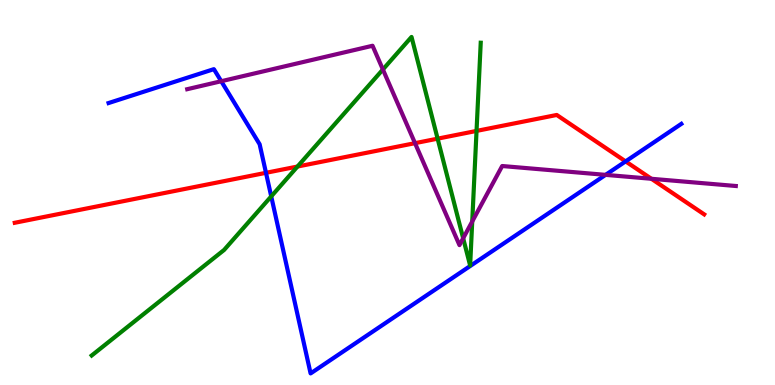[{'lines': ['blue', 'red'], 'intersections': [{'x': 3.43, 'y': 5.51}, {'x': 8.07, 'y': 5.81}]}, {'lines': ['green', 'red'], 'intersections': [{'x': 3.84, 'y': 5.67}, {'x': 5.65, 'y': 6.4}, {'x': 6.15, 'y': 6.6}]}, {'lines': ['purple', 'red'], 'intersections': [{'x': 5.35, 'y': 6.28}, {'x': 8.41, 'y': 5.36}]}, {'lines': ['blue', 'green'], 'intersections': [{'x': 3.5, 'y': 4.9}]}, {'lines': ['blue', 'purple'], 'intersections': [{'x': 2.85, 'y': 7.89}, {'x': 7.81, 'y': 5.46}]}, {'lines': ['green', 'purple'], 'intersections': [{'x': 4.94, 'y': 8.19}, {'x': 5.98, 'y': 3.81}, {'x': 6.09, 'y': 4.25}]}]